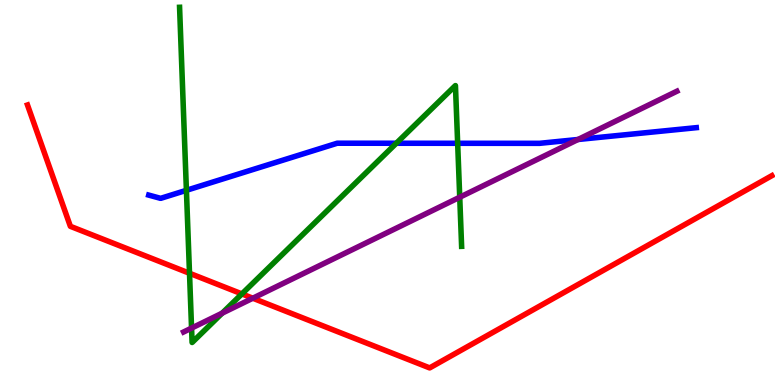[{'lines': ['blue', 'red'], 'intersections': []}, {'lines': ['green', 'red'], 'intersections': [{'x': 2.45, 'y': 2.9}, {'x': 3.12, 'y': 2.37}]}, {'lines': ['purple', 'red'], 'intersections': [{'x': 3.26, 'y': 2.25}]}, {'lines': ['blue', 'green'], 'intersections': [{'x': 2.41, 'y': 5.06}, {'x': 5.11, 'y': 6.28}, {'x': 5.91, 'y': 6.28}]}, {'lines': ['blue', 'purple'], 'intersections': [{'x': 7.46, 'y': 6.38}]}, {'lines': ['green', 'purple'], 'intersections': [{'x': 2.47, 'y': 1.48}, {'x': 2.87, 'y': 1.87}, {'x': 5.93, 'y': 4.88}]}]